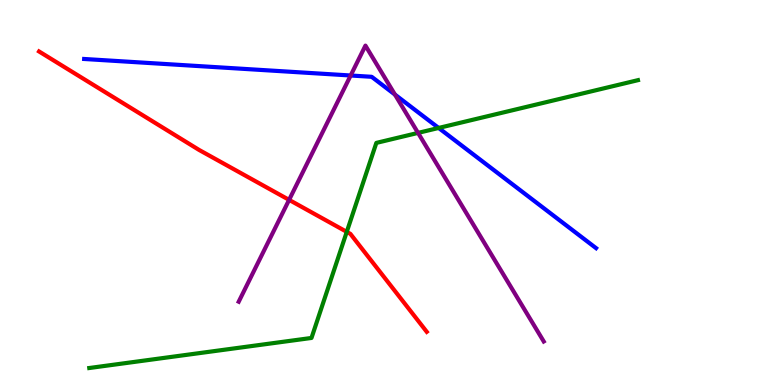[{'lines': ['blue', 'red'], 'intersections': []}, {'lines': ['green', 'red'], 'intersections': [{'x': 4.47, 'y': 3.98}]}, {'lines': ['purple', 'red'], 'intersections': [{'x': 3.73, 'y': 4.81}]}, {'lines': ['blue', 'green'], 'intersections': [{'x': 5.66, 'y': 6.68}]}, {'lines': ['blue', 'purple'], 'intersections': [{'x': 4.52, 'y': 8.04}, {'x': 5.1, 'y': 7.54}]}, {'lines': ['green', 'purple'], 'intersections': [{'x': 5.39, 'y': 6.55}]}]